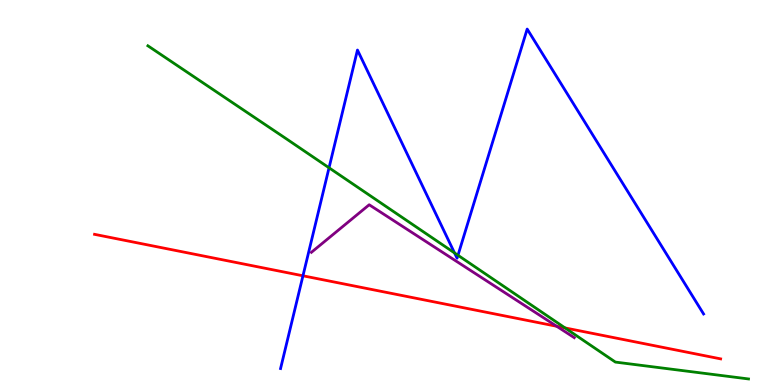[{'lines': ['blue', 'red'], 'intersections': [{'x': 3.91, 'y': 2.84}]}, {'lines': ['green', 'red'], 'intersections': [{'x': 7.29, 'y': 1.48}]}, {'lines': ['purple', 'red'], 'intersections': [{'x': 7.18, 'y': 1.53}]}, {'lines': ['blue', 'green'], 'intersections': [{'x': 4.25, 'y': 5.64}, {'x': 5.86, 'y': 3.43}, {'x': 5.91, 'y': 3.37}]}, {'lines': ['blue', 'purple'], 'intersections': []}, {'lines': ['green', 'purple'], 'intersections': []}]